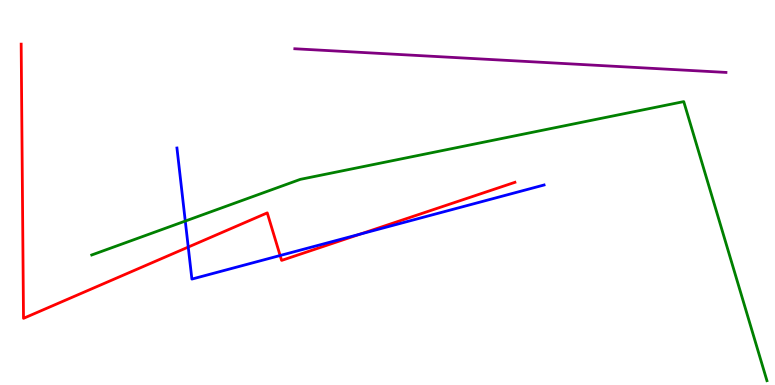[{'lines': ['blue', 'red'], 'intersections': [{'x': 2.43, 'y': 3.58}, {'x': 3.61, 'y': 3.36}, {'x': 4.65, 'y': 3.92}]}, {'lines': ['green', 'red'], 'intersections': []}, {'lines': ['purple', 'red'], 'intersections': []}, {'lines': ['blue', 'green'], 'intersections': [{'x': 2.39, 'y': 4.26}]}, {'lines': ['blue', 'purple'], 'intersections': []}, {'lines': ['green', 'purple'], 'intersections': []}]